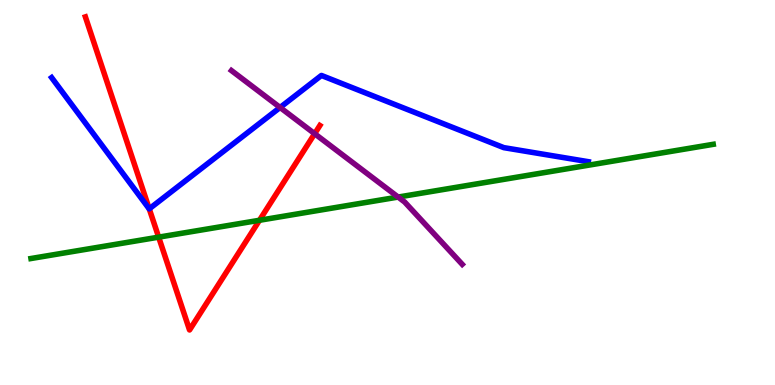[{'lines': ['blue', 'red'], 'intersections': [{'x': 1.93, 'y': 4.58}]}, {'lines': ['green', 'red'], 'intersections': [{'x': 2.05, 'y': 3.84}, {'x': 3.35, 'y': 4.28}]}, {'lines': ['purple', 'red'], 'intersections': [{'x': 4.06, 'y': 6.53}]}, {'lines': ['blue', 'green'], 'intersections': []}, {'lines': ['blue', 'purple'], 'intersections': [{'x': 3.61, 'y': 7.21}]}, {'lines': ['green', 'purple'], 'intersections': [{'x': 5.14, 'y': 4.88}]}]